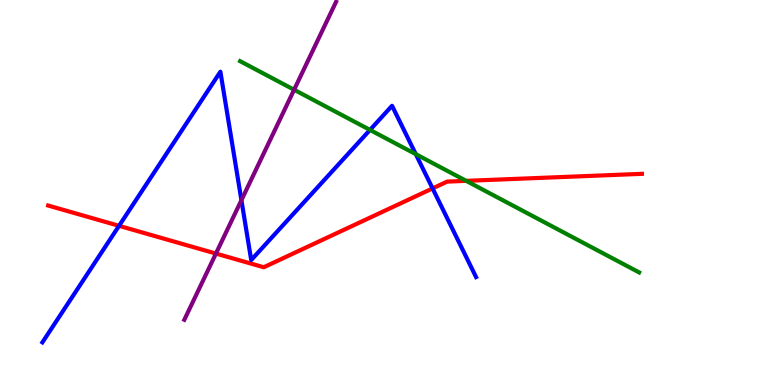[{'lines': ['blue', 'red'], 'intersections': [{'x': 1.54, 'y': 4.13}, {'x': 5.58, 'y': 5.11}]}, {'lines': ['green', 'red'], 'intersections': [{'x': 6.02, 'y': 5.3}]}, {'lines': ['purple', 'red'], 'intersections': [{'x': 2.79, 'y': 3.41}]}, {'lines': ['blue', 'green'], 'intersections': [{'x': 4.77, 'y': 6.63}, {'x': 5.36, 'y': 6.0}]}, {'lines': ['blue', 'purple'], 'intersections': [{'x': 3.11, 'y': 4.8}]}, {'lines': ['green', 'purple'], 'intersections': [{'x': 3.8, 'y': 7.67}]}]